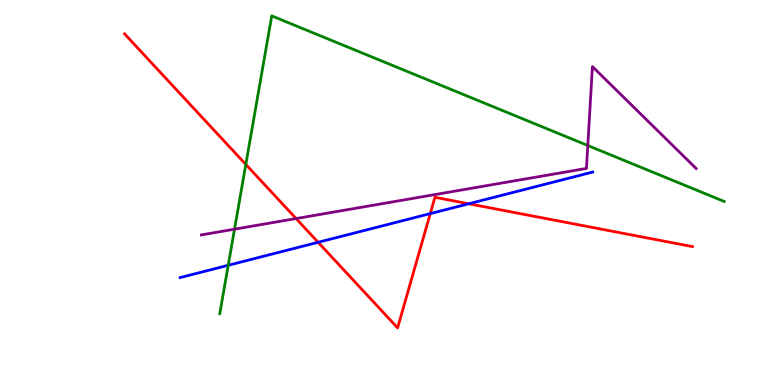[{'lines': ['blue', 'red'], 'intersections': [{'x': 4.1, 'y': 3.71}, {'x': 5.55, 'y': 4.45}, {'x': 6.05, 'y': 4.71}]}, {'lines': ['green', 'red'], 'intersections': [{'x': 3.17, 'y': 5.73}]}, {'lines': ['purple', 'red'], 'intersections': [{'x': 3.82, 'y': 4.32}]}, {'lines': ['blue', 'green'], 'intersections': [{'x': 2.94, 'y': 3.11}]}, {'lines': ['blue', 'purple'], 'intersections': []}, {'lines': ['green', 'purple'], 'intersections': [{'x': 3.03, 'y': 4.05}, {'x': 7.58, 'y': 6.22}]}]